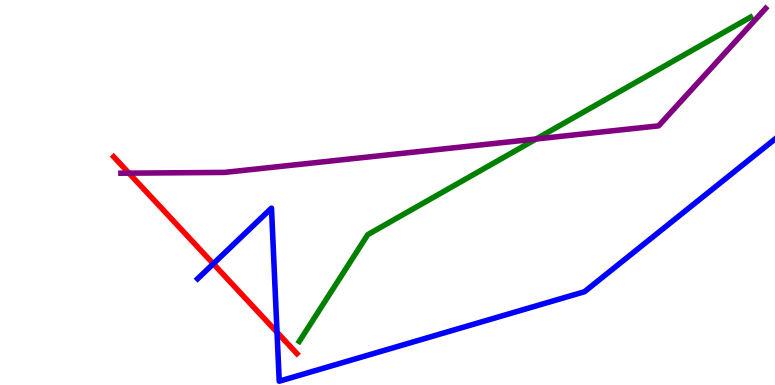[{'lines': ['blue', 'red'], 'intersections': [{'x': 2.75, 'y': 3.15}, {'x': 3.57, 'y': 1.37}]}, {'lines': ['green', 'red'], 'intersections': []}, {'lines': ['purple', 'red'], 'intersections': [{'x': 1.66, 'y': 5.5}]}, {'lines': ['blue', 'green'], 'intersections': []}, {'lines': ['blue', 'purple'], 'intersections': []}, {'lines': ['green', 'purple'], 'intersections': [{'x': 6.92, 'y': 6.39}]}]